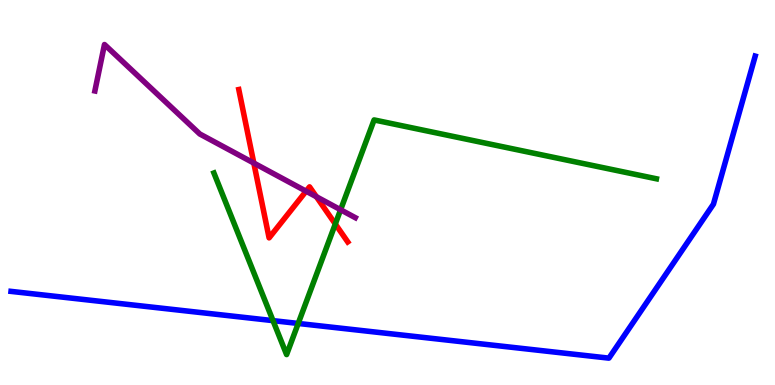[{'lines': ['blue', 'red'], 'intersections': []}, {'lines': ['green', 'red'], 'intersections': [{'x': 4.33, 'y': 4.18}]}, {'lines': ['purple', 'red'], 'intersections': [{'x': 3.27, 'y': 5.76}, {'x': 3.95, 'y': 5.03}, {'x': 4.08, 'y': 4.89}]}, {'lines': ['blue', 'green'], 'intersections': [{'x': 3.52, 'y': 1.67}, {'x': 3.85, 'y': 1.6}]}, {'lines': ['blue', 'purple'], 'intersections': []}, {'lines': ['green', 'purple'], 'intersections': [{'x': 4.39, 'y': 4.55}]}]